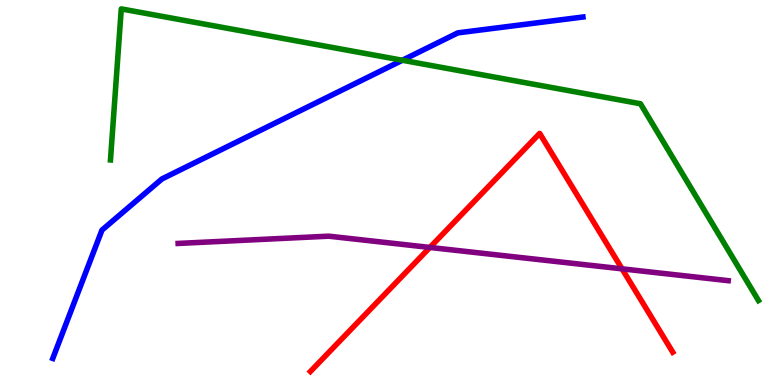[{'lines': ['blue', 'red'], 'intersections': []}, {'lines': ['green', 'red'], 'intersections': []}, {'lines': ['purple', 'red'], 'intersections': [{'x': 5.55, 'y': 3.57}, {'x': 8.03, 'y': 3.02}]}, {'lines': ['blue', 'green'], 'intersections': [{'x': 5.19, 'y': 8.44}]}, {'lines': ['blue', 'purple'], 'intersections': []}, {'lines': ['green', 'purple'], 'intersections': []}]